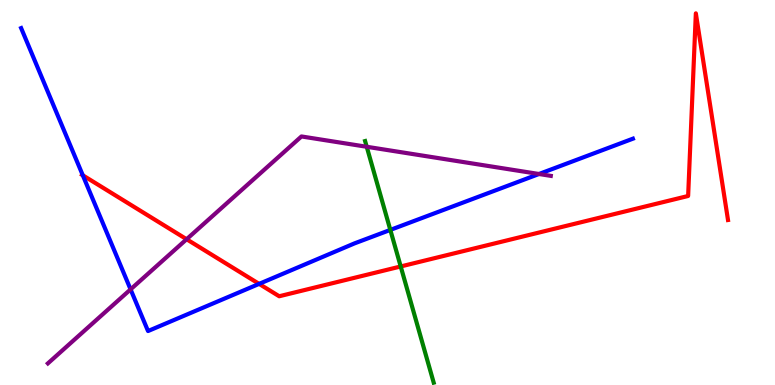[{'lines': ['blue', 'red'], 'intersections': [{'x': 1.07, 'y': 5.45}, {'x': 3.34, 'y': 2.63}]}, {'lines': ['green', 'red'], 'intersections': [{'x': 5.17, 'y': 3.08}]}, {'lines': ['purple', 'red'], 'intersections': [{'x': 2.41, 'y': 3.79}]}, {'lines': ['blue', 'green'], 'intersections': [{'x': 5.04, 'y': 4.03}]}, {'lines': ['blue', 'purple'], 'intersections': [{'x': 1.68, 'y': 2.48}, {'x': 6.95, 'y': 5.48}]}, {'lines': ['green', 'purple'], 'intersections': [{'x': 4.73, 'y': 6.19}]}]